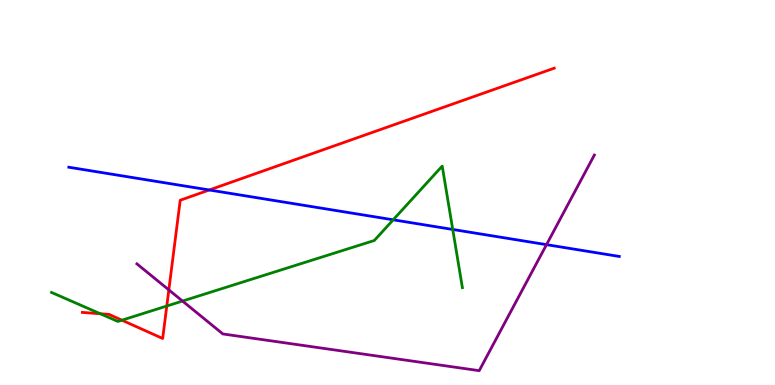[{'lines': ['blue', 'red'], 'intersections': [{'x': 2.7, 'y': 5.07}]}, {'lines': ['green', 'red'], 'intersections': [{'x': 1.29, 'y': 1.85}, {'x': 1.57, 'y': 1.68}, {'x': 2.15, 'y': 2.05}]}, {'lines': ['purple', 'red'], 'intersections': [{'x': 2.18, 'y': 2.47}]}, {'lines': ['blue', 'green'], 'intersections': [{'x': 5.07, 'y': 4.29}, {'x': 5.84, 'y': 4.04}]}, {'lines': ['blue', 'purple'], 'intersections': [{'x': 7.05, 'y': 3.65}]}, {'lines': ['green', 'purple'], 'intersections': [{'x': 2.36, 'y': 2.18}]}]